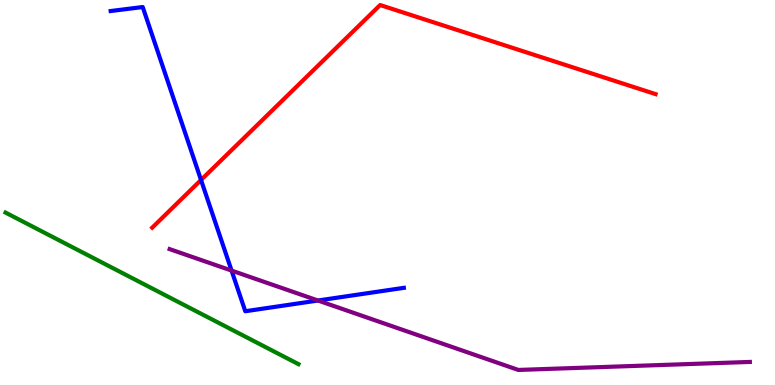[{'lines': ['blue', 'red'], 'intersections': [{'x': 2.59, 'y': 5.33}]}, {'lines': ['green', 'red'], 'intersections': []}, {'lines': ['purple', 'red'], 'intersections': []}, {'lines': ['blue', 'green'], 'intersections': []}, {'lines': ['blue', 'purple'], 'intersections': [{'x': 2.99, 'y': 2.97}, {'x': 4.1, 'y': 2.19}]}, {'lines': ['green', 'purple'], 'intersections': []}]